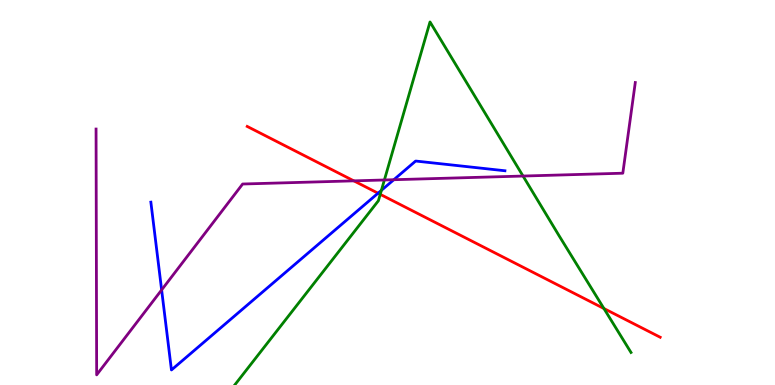[{'lines': ['blue', 'red'], 'intersections': [{'x': 4.88, 'y': 4.98}]}, {'lines': ['green', 'red'], 'intersections': [{'x': 4.91, 'y': 4.95}, {'x': 7.79, 'y': 1.99}]}, {'lines': ['purple', 'red'], 'intersections': [{'x': 4.57, 'y': 5.3}]}, {'lines': ['blue', 'green'], 'intersections': [{'x': 4.92, 'y': 5.06}]}, {'lines': ['blue', 'purple'], 'intersections': [{'x': 2.09, 'y': 2.47}, {'x': 5.08, 'y': 5.33}]}, {'lines': ['green', 'purple'], 'intersections': [{'x': 4.96, 'y': 5.33}, {'x': 6.75, 'y': 5.43}]}]